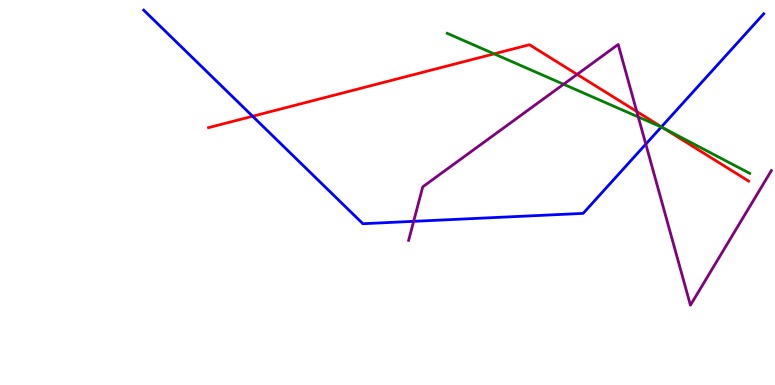[{'lines': ['blue', 'red'], 'intersections': [{'x': 3.26, 'y': 6.98}, {'x': 8.53, 'y': 6.71}]}, {'lines': ['green', 'red'], 'intersections': [{'x': 6.38, 'y': 8.6}, {'x': 8.56, 'y': 6.67}]}, {'lines': ['purple', 'red'], 'intersections': [{'x': 7.45, 'y': 8.07}, {'x': 8.22, 'y': 7.1}]}, {'lines': ['blue', 'green'], 'intersections': [{'x': 8.53, 'y': 6.7}]}, {'lines': ['blue', 'purple'], 'intersections': [{'x': 5.34, 'y': 4.25}, {'x': 8.33, 'y': 6.26}]}, {'lines': ['green', 'purple'], 'intersections': [{'x': 7.27, 'y': 7.81}, {'x': 8.24, 'y': 6.96}]}]